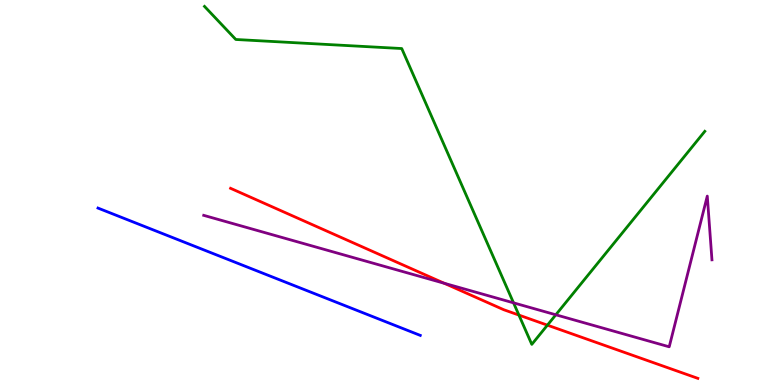[{'lines': ['blue', 'red'], 'intersections': []}, {'lines': ['green', 'red'], 'intersections': [{'x': 6.7, 'y': 1.82}, {'x': 7.06, 'y': 1.55}]}, {'lines': ['purple', 'red'], 'intersections': [{'x': 5.73, 'y': 2.64}]}, {'lines': ['blue', 'green'], 'intersections': []}, {'lines': ['blue', 'purple'], 'intersections': []}, {'lines': ['green', 'purple'], 'intersections': [{'x': 6.63, 'y': 2.13}, {'x': 7.17, 'y': 1.82}]}]